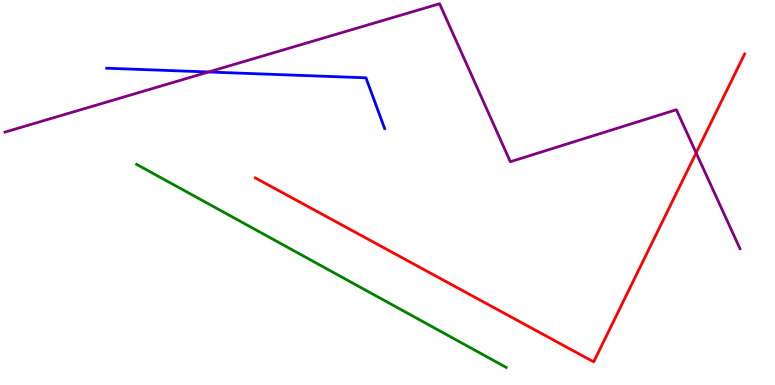[{'lines': ['blue', 'red'], 'intersections': []}, {'lines': ['green', 'red'], 'intersections': []}, {'lines': ['purple', 'red'], 'intersections': [{'x': 8.98, 'y': 6.03}]}, {'lines': ['blue', 'green'], 'intersections': []}, {'lines': ['blue', 'purple'], 'intersections': [{'x': 2.69, 'y': 8.13}]}, {'lines': ['green', 'purple'], 'intersections': []}]